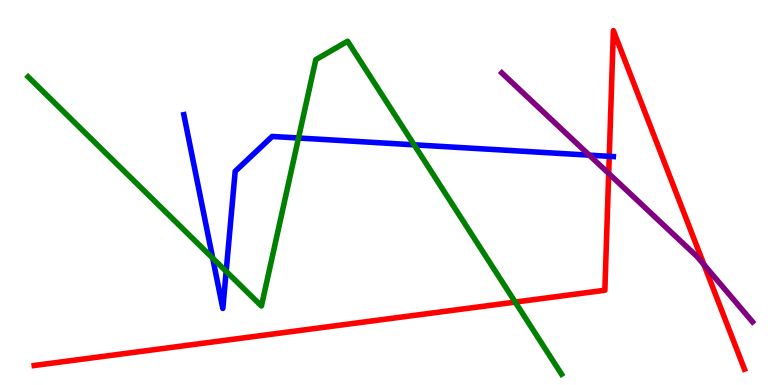[{'lines': ['blue', 'red'], 'intersections': [{'x': 7.86, 'y': 5.94}]}, {'lines': ['green', 'red'], 'intersections': [{'x': 6.65, 'y': 2.15}]}, {'lines': ['purple', 'red'], 'intersections': [{'x': 7.85, 'y': 5.5}, {'x': 9.08, 'y': 3.12}]}, {'lines': ['blue', 'green'], 'intersections': [{'x': 2.74, 'y': 3.3}, {'x': 2.92, 'y': 2.95}, {'x': 3.85, 'y': 6.42}, {'x': 5.34, 'y': 6.24}]}, {'lines': ['blue', 'purple'], 'intersections': [{'x': 7.6, 'y': 5.97}]}, {'lines': ['green', 'purple'], 'intersections': []}]